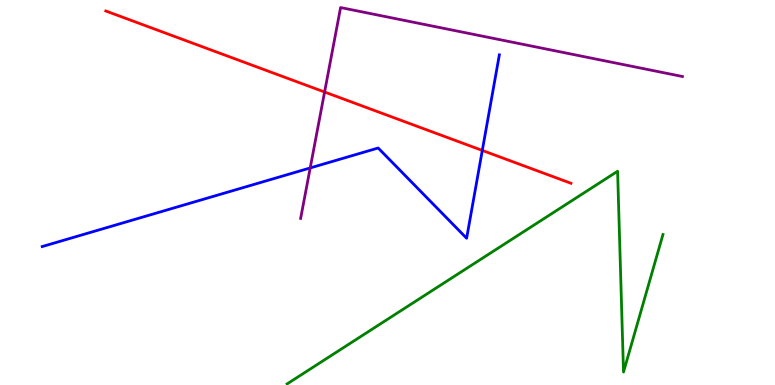[{'lines': ['blue', 'red'], 'intersections': [{'x': 6.22, 'y': 6.09}]}, {'lines': ['green', 'red'], 'intersections': []}, {'lines': ['purple', 'red'], 'intersections': [{'x': 4.19, 'y': 7.61}]}, {'lines': ['blue', 'green'], 'intersections': []}, {'lines': ['blue', 'purple'], 'intersections': [{'x': 4.0, 'y': 5.64}]}, {'lines': ['green', 'purple'], 'intersections': []}]